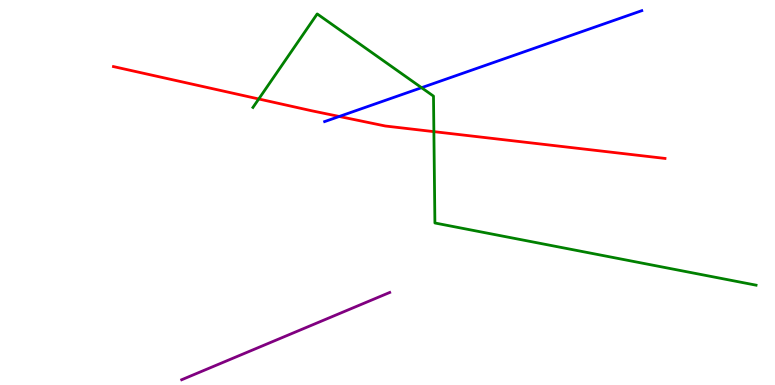[{'lines': ['blue', 'red'], 'intersections': [{'x': 4.38, 'y': 6.97}]}, {'lines': ['green', 'red'], 'intersections': [{'x': 3.34, 'y': 7.43}, {'x': 5.6, 'y': 6.58}]}, {'lines': ['purple', 'red'], 'intersections': []}, {'lines': ['blue', 'green'], 'intersections': [{'x': 5.44, 'y': 7.72}]}, {'lines': ['blue', 'purple'], 'intersections': []}, {'lines': ['green', 'purple'], 'intersections': []}]